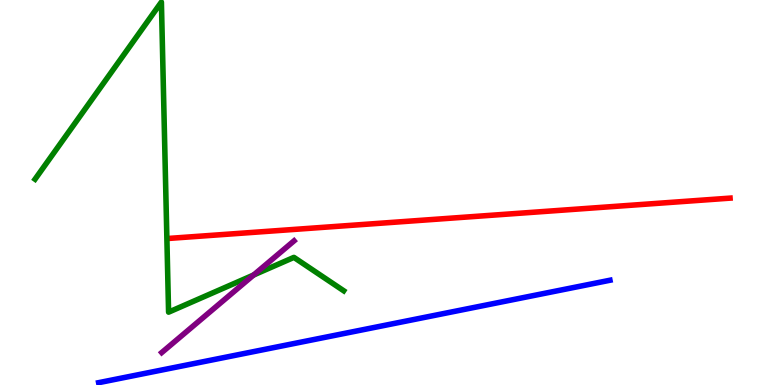[{'lines': ['blue', 'red'], 'intersections': []}, {'lines': ['green', 'red'], 'intersections': []}, {'lines': ['purple', 'red'], 'intersections': []}, {'lines': ['blue', 'green'], 'intersections': []}, {'lines': ['blue', 'purple'], 'intersections': []}, {'lines': ['green', 'purple'], 'intersections': [{'x': 3.27, 'y': 2.86}]}]